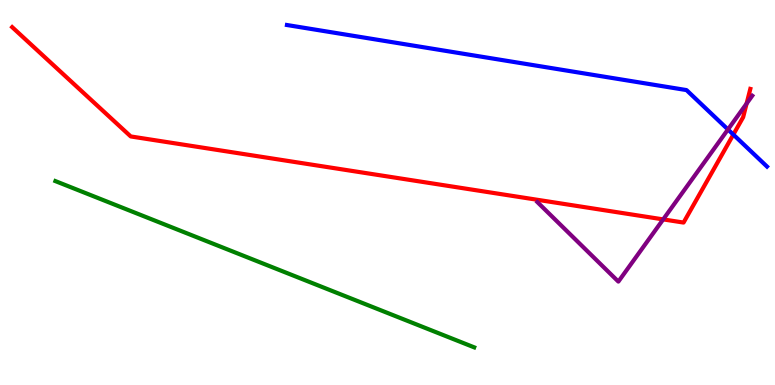[{'lines': ['blue', 'red'], 'intersections': [{'x': 9.46, 'y': 6.5}]}, {'lines': ['green', 'red'], 'intersections': []}, {'lines': ['purple', 'red'], 'intersections': [{'x': 8.56, 'y': 4.3}, {'x': 9.63, 'y': 7.31}]}, {'lines': ['blue', 'green'], 'intersections': []}, {'lines': ['blue', 'purple'], 'intersections': [{'x': 9.39, 'y': 6.64}]}, {'lines': ['green', 'purple'], 'intersections': []}]